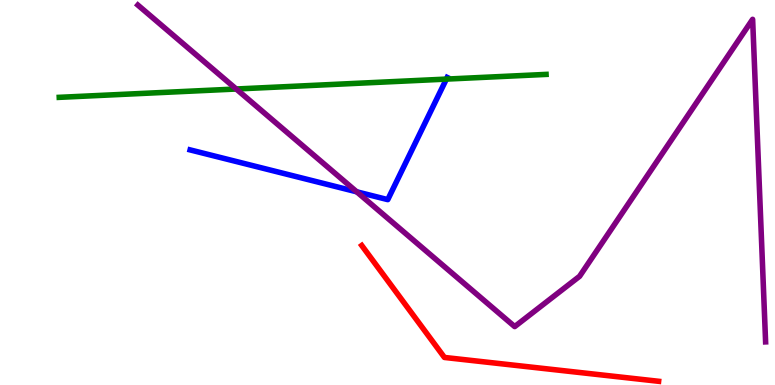[{'lines': ['blue', 'red'], 'intersections': []}, {'lines': ['green', 'red'], 'intersections': []}, {'lines': ['purple', 'red'], 'intersections': []}, {'lines': ['blue', 'green'], 'intersections': [{'x': 5.76, 'y': 7.95}]}, {'lines': ['blue', 'purple'], 'intersections': [{'x': 4.6, 'y': 5.02}]}, {'lines': ['green', 'purple'], 'intersections': [{'x': 3.05, 'y': 7.69}]}]